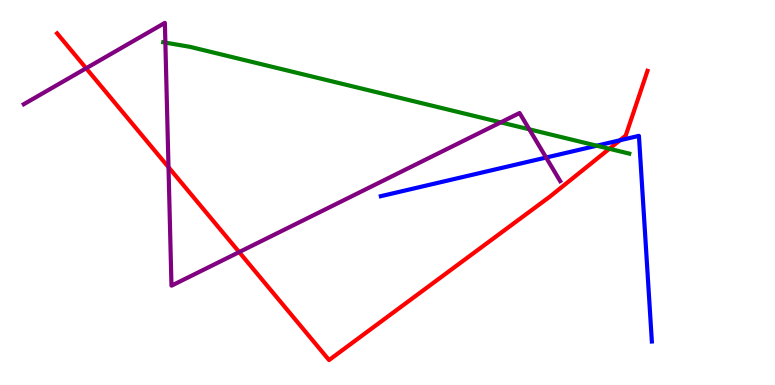[{'lines': ['blue', 'red'], 'intersections': [{'x': 8.0, 'y': 6.36}]}, {'lines': ['green', 'red'], 'intersections': [{'x': 7.86, 'y': 6.14}]}, {'lines': ['purple', 'red'], 'intersections': [{'x': 1.11, 'y': 8.23}, {'x': 2.17, 'y': 5.66}, {'x': 3.09, 'y': 3.45}]}, {'lines': ['blue', 'green'], 'intersections': [{'x': 7.7, 'y': 6.22}]}, {'lines': ['blue', 'purple'], 'intersections': [{'x': 7.05, 'y': 5.91}]}, {'lines': ['green', 'purple'], 'intersections': [{'x': 2.13, 'y': 8.89}, {'x': 6.46, 'y': 6.82}, {'x': 6.83, 'y': 6.64}]}]